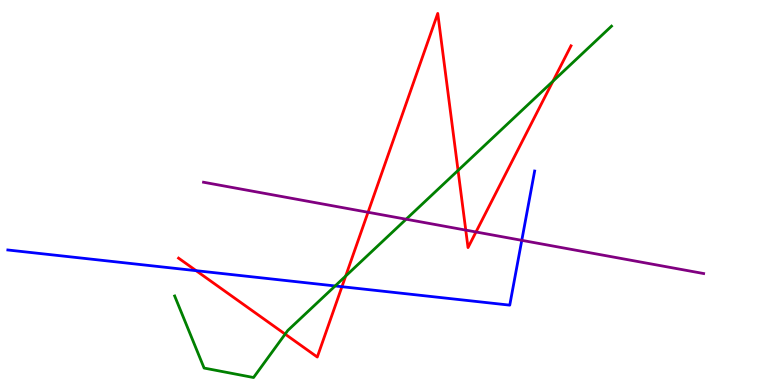[{'lines': ['blue', 'red'], 'intersections': [{'x': 2.53, 'y': 2.97}, {'x': 4.41, 'y': 2.55}]}, {'lines': ['green', 'red'], 'intersections': [{'x': 3.68, 'y': 1.32}, {'x': 4.46, 'y': 2.83}, {'x': 5.91, 'y': 5.57}, {'x': 7.13, 'y': 7.89}]}, {'lines': ['purple', 'red'], 'intersections': [{'x': 4.75, 'y': 4.49}, {'x': 6.01, 'y': 4.02}, {'x': 6.14, 'y': 3.97}]}, {'lines': ['blue', 'green'], 'intersections': [{'x': 4.32, 'y': 2.57}]}, {'lines': ['blue', 'purple'], 'intersections': [{'x': 6.73, 'y': 3.76}]}, {'lines': ['green', 'purple'], 'intersections': [{'x': 5.24, 'y': 4.31}]}]